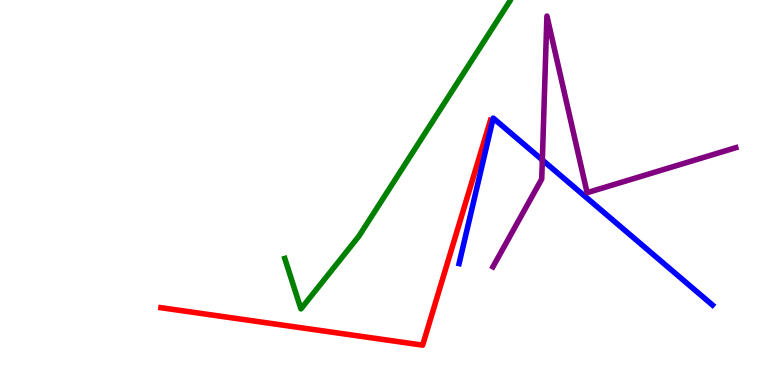[{'lines': ['blue', 'red'], 'intersections': []}, {'lines': ['green', 'red'], 'intersections': []}, {'lines': ['purple', 'red'], 'intersections': []}, {'lines': ['blue', 'green'], 'intersections': []}, {'lines': ['blue', 'purple'], 'intersections': [{'x': 7.0, 'y': 5.84}]}, {'lines': ['green', 'purple'], 'intersections': []}]